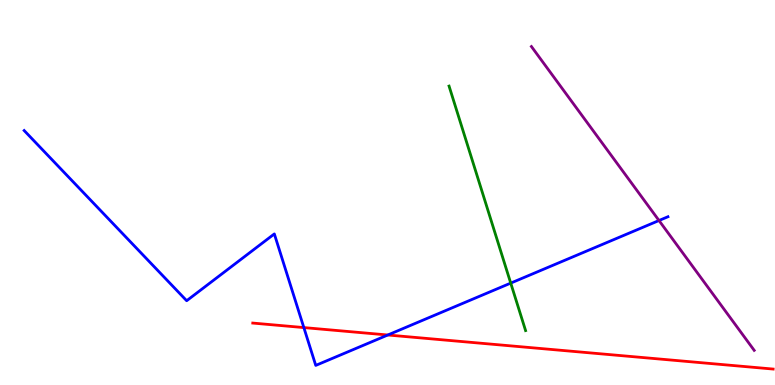[{'lines': ['blue', 'red'], 'intersections': [{'x': 3.92, 'y': 1.49}, {'x': 5.0, 'y': 1.3}]}, {'lines': ['green', 'red'], 'intersections': []}, {'lines': ['purple', 'red'], 'intersections': []}, {'lines': ['blue', 'green'], 'intersections': [{'x': 6.59, 'y': 2.65}]}, {'lines': ['blue', 'purple'], 'intersections': [{'x': 8.5, 'y': 4.27}]}, {'lines': ['green', 'purple'], 'intersections': []}]